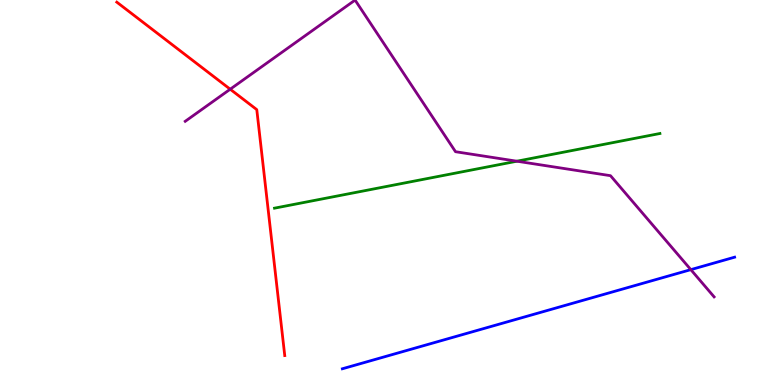[{'lines': ['blue', 'red'], 'intersections': []}, {'lines': ['green', 'red'], 'intersections': []}, {'lines': ['purple', 'red'], 'intersections': [{'x': 2.97, 'y': 7.68}]}, {'lines': ['blue', 'green'], 'intersections': []}, {'lines': ['blue', 'purple'], 'intersections': [{'x': 8.91, 'y': 3.0}]}, {'lines': ['green', 'purple'], 'intersections': [{'x': 6.67, 'y': 5.81}]}]